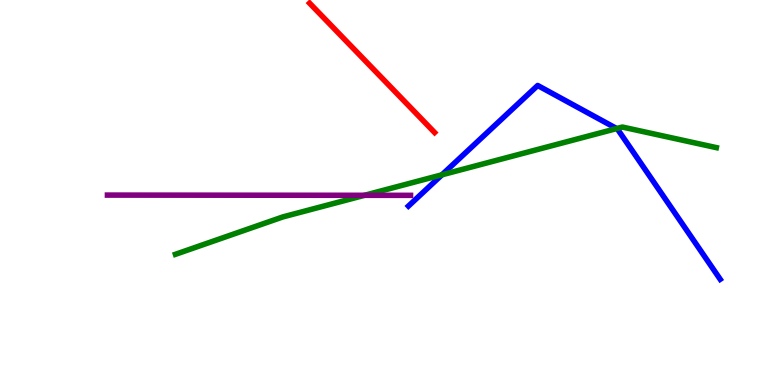[{'lines': ['blue', 'red'], 'intersections': []}, {'lines': ['green', 'red'], 'intersections': []}, {'lines': ['purple', 'red'], 'intersections': []}, {'lines': ['blue', 'green'], 'intersections': [{'x': 5.7, 'y': 5.46}, {'x': 7.96, 'y': 6.66}]}, {'lines': ['blue', 'purple'], 'intersections': []}, {'lines': ['green', 'purple'], 'intersections': [{'x': 4.7, 'y': 4.93}]}]